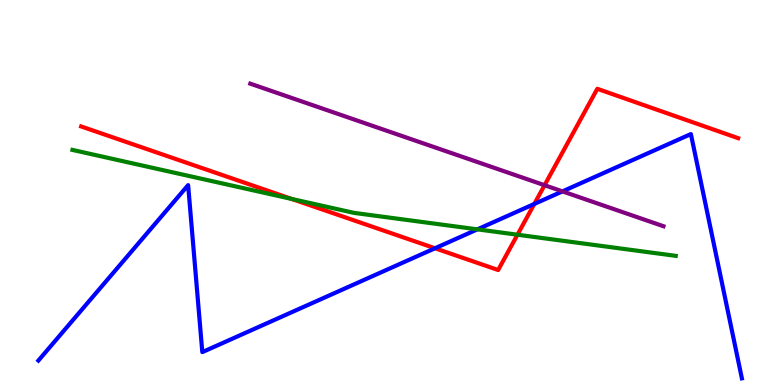[{'lines': ['blue', 'red'], 'intersections': [{'x': 5.61, 'y': 3.55}, {'x': 6.89, 'y': 4.7}]}, {'lines': ['green', 'red'], 'intersections': [{'x': 3.76, 'y': 4.83}, {'x': 6.68, 'y': 3.9}]}, {'lines': ['purple', 'red'], 'intersections': [{'x': 7.03, 'y': 5.19}]}, {'lines': ['blue', 'green'], 'intersections': [{'x': 6.16, 'y': 4.04}]}, {'lines': ['blue', 'purple'], 'intersections': [{'x': 7.26, 'y': 5.03}]}, {'lines': ['green', 'purple'], 'intersections': []}]